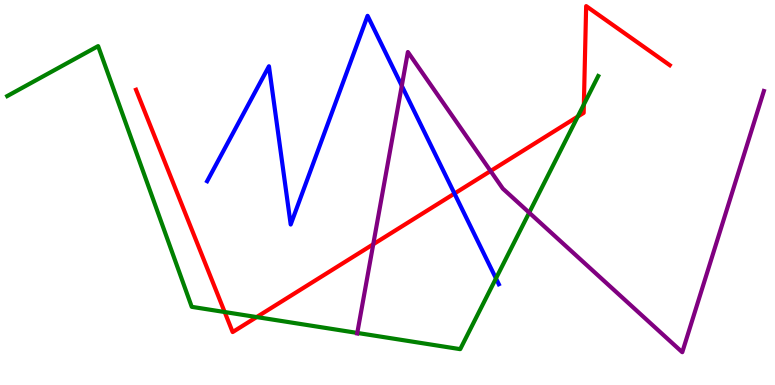[{'lines': ['blue', 'red'], 'intersections': [{'x': 5.86, 'y': 4.97}]}, {'lines': ['green', 'red'], 'intersections': [{'x': 2.9, 'y': 1.9}, {'x': 3.31, 'y': 1.76}, {'x': 7.45, 'y': 6.97}, {'x': 7.53, 'y': 7.29}]}, {'lines': ['purple', 'red'], 'intersections': [{'x': 4.82, 'y': 3.66}, {'x': 6.33, 'y': 5.56}]}, {'lines': ['blue', 'green'], 'intersections': [{'x': 6.4, 'y': 2.77}]}, {'lines': ['blue', 'purple'], 'intersections': [{'x': 5.18, 'y': 7.77}]}, {'lines': ['green', 'purple'], 'intersections': [{'x': 4.61, 'y': 1.35}, {'x': 6.83, 'y': 4.48}]}]